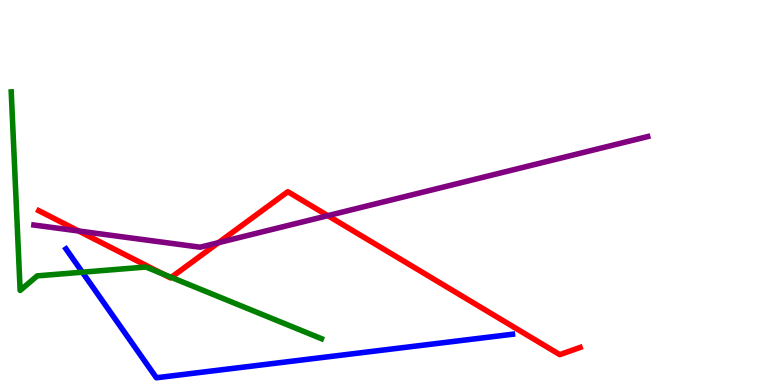[{'lines': ['blue', 'red'], 'intersections': []}, {'lines': ['green', 'red'], 'intersections': [{'x': 2.09, 'y': 2.89}, {'x': 2.21, 'y': 2.8}]}, {'lines': ['purple', 'red'], 'intersections': [{'x': 1.01, 'y': 4.0}, {'x': 2.82, 'y': 3.7}, {'x': 4.23, 'y': 4.4}]}, {'lines': ['blue', 'green'], 'intersections': [{'x': 1.06, 'y': 2.93}]}, {'lines': ['blue', 'purple'], 'intersections': []}, {'lines': ['green', 'purple'], 'intersections': []}]